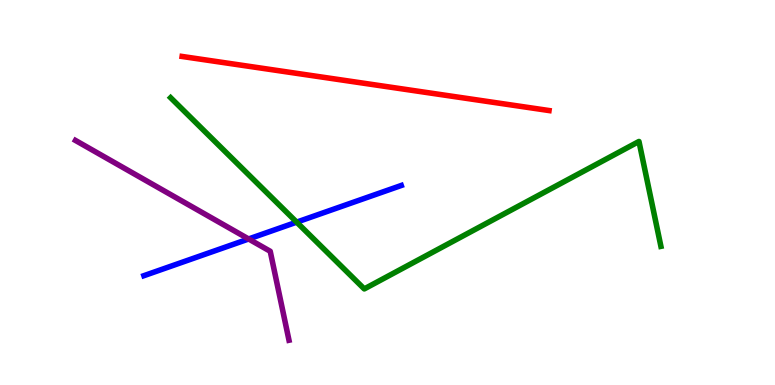[{'lines': ['blue', 'red'], 'intersections': []}, {'lines': ['green', 'red'], 'intersections': []}, {'lines': ['purple', 'red'], 'intersections': []}, {'lines': ['blue', 'green'], 'intersections': [{'x': 3.83, 'y': 4.23}]}, {'lines': ['blue', 'purple'], 'intersections': [{'x': 3.21, 'y': 3.79}]}, {'lines': ['green', 'purple'], 'intersections': []}]